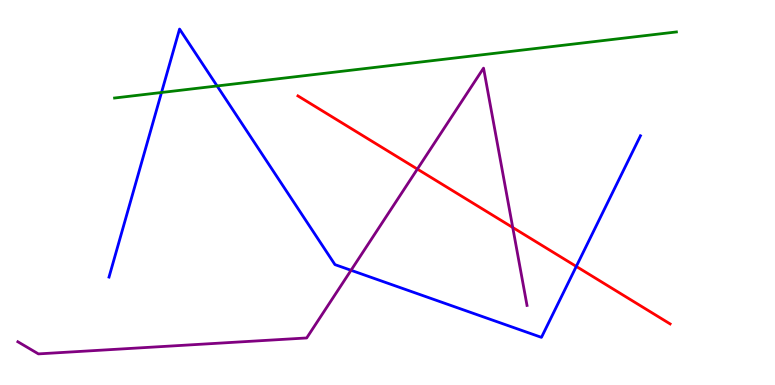[{'lines': ['blue', 'red'], 'intersections': [{'x': 7.44, 'y': 3.08}]}, {'lines': ['green', 'red'], 'intersections': []}, {'lines': ['purple', 'red'], 'intersections': [{'x': 5.39, 'y': 5.61}, {'x': 6.62, 'y': 4.09}]}, {'lines': ['blue', 'green'], 'intersections': [{'x': 2.08, 'y': 7.6}, {'x': 2.8, 'y': 7.77}]}, {'lines': ['blue', 'purple'], 'intersections': [{'x': 4.53, 'y': 2.98}]}, {'lines': ['green', 'purple'], 'intersections': []}]